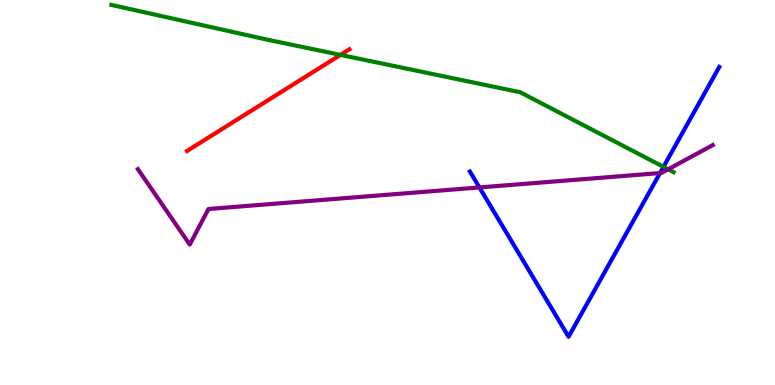[{'lines': ['blue', 'red'], 'intersections': []}, {'lines': ['green', 'red'], 'intersections': [{'x': 4.39, 'y': 8.57}]}, {'lines': ['purple', 'red'], 'intersections': []}, {'lines': ['blue', 'green'], 'intersections': [{'x': 8.56, 'y': 5.67}]}, {'lines': ['blue', 'purple'], 'intersections': [{'x': 6.19, 'y': 5.13}, {'x': 8.52, 'y': 5.5}]}, {'lines': ['green', 'purple'], 'intersections': [{'x': 8.62, 'y': 5.6}]}]